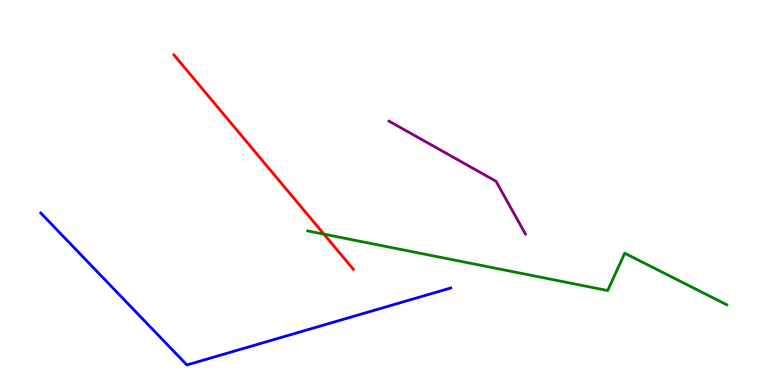[{'lines': ['blue', 'red'], 'intersections': []}, {'lines': ['green', 'red'], 'intersections': [{'x': 4.18, 'y': 3.92}]}, {'lines': ['purple', 'red'], 'intersections': []}, {'lines': ['blue', 'green'], 'intersections': []}, {'lines': ['blue', 'purple'], 'intersections': []}, {'lines': ['green', 'purple'], 'intersections': []}]